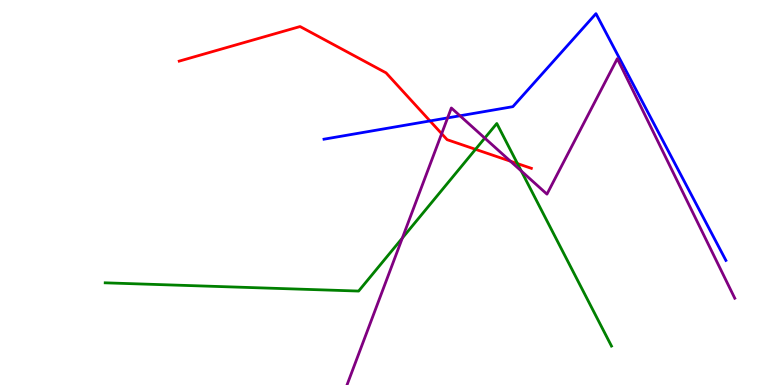[{'lines': ['blue', 'red'], 'intersections': [{'x': 5.55, 'y': 6.86}]}, {'lines': ['green', 'red'], 'intersections': [{'x': 6.14, 'y': 6.12}, {'x': 6.68, 'y': 5.75}]}, {'lines': ['purple', 'red'], 'intersections': [{'x': 5.7, 'y': 6.53}, {'x': 6.59, 'y': 5.81}]}, {'lines': ['blue', 'green'], 'intersections': []}, {'lines': ['blue', 'purple'], 'intersections': [{'x': 5.78, 'y': 6.94}, {'x': 5.94, 'y': 6.99}]}, {'lines': ['green', 'purple'], 'intersections': [{'x': 5.19, 'y': 3.82}, {'x': 6.26, 'y': 6.41}, {'x': 6.73, 'y': 5.56}]}]